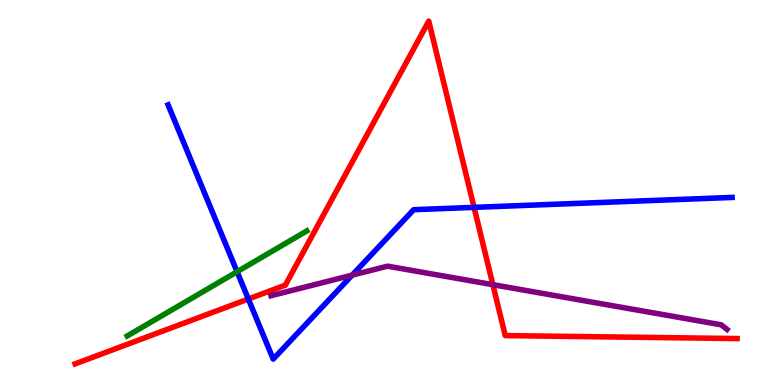[{'lines': ['blue', 'red'], 'intersections': [{'x': 3.2, 'y': 2.23}, {'x': 6.12, 'y': 4.61}]}, {'lines': ['green', 'red'], 'intersections': []}, {'lines': ['purple', 'red'], 'intersections': [{'x': 6.36, 'y': 2.61}]}, {'lines': ['blue', 'green'], 'intersections': [{'x': 3.06, 'y': 2.94}]}, {'lines': ['blue', 'purple'], 'intersections': [{'x': 4.54, 'y': 2.85}]}, {'lines': ['green', 'purple'], 'intersections': []}]